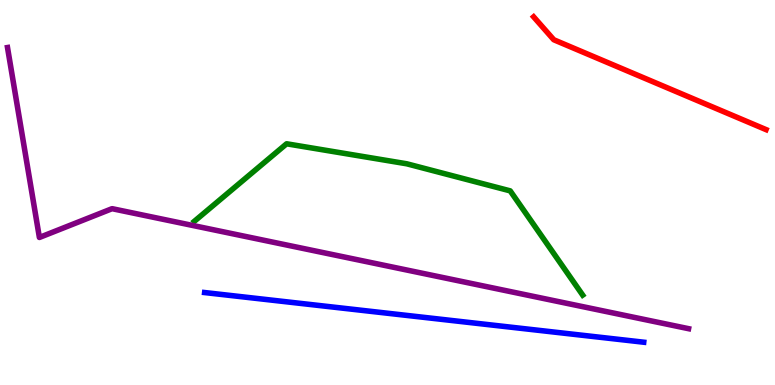[{'lines': ['blue', 'red'], 'intersections': []}, {'lines': ['green', 'red'], 'intersections': []}, {'lines': ['purple', 'red'], 'intersections': []}, {'lines': ['blue', 'green'], 'intersections': []}, {'lines': ['blue', 'purple'], 'intersections': []}, {'lines': ['green', 'purple'], 'intersections': []}]